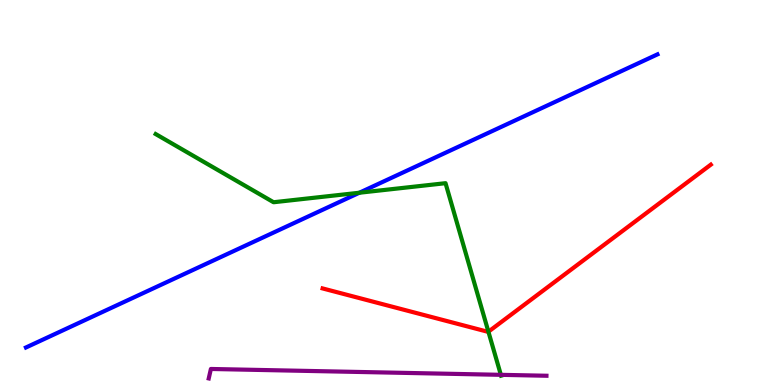[{'lines': ['blue', 'red'], 'intersections': []}, {'lines': ['green', 'red'], 'intersections': [{'x': 6.3, 'y': 1.38}]}, {'lines': ['purple', 'red'], 'intersections': []}, {'lines': ['blue', 'green'], 'intersections': [{'x': 4.64, 'y': 4.99}]}, {'lines': ['blue', 'purple'], 'intersections': []}, {'lines': ['green', 'purple'], 'intersections': [{'x': 6.46, 'y': 0.264}]}]